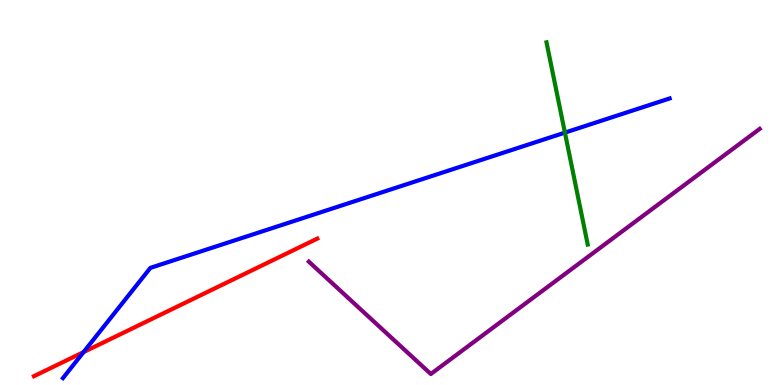[{'lines': ['blue', 'red'], 'intersections': [{'x': 1.08, 'y': 0.855}]}, {'lines': ['green', 'red'], 'intersections': []}, {'lines': ['purple', 'red'], 'intersections': []}, {'lines': ['blue', 'green'], 'intersections': [{'x': 7.29, 'y': 6.56}]}, {'lines': ['blue', 'purple'], 'intersections': []}, {'lines': ['green', 'purple'], 'intersections': []}]